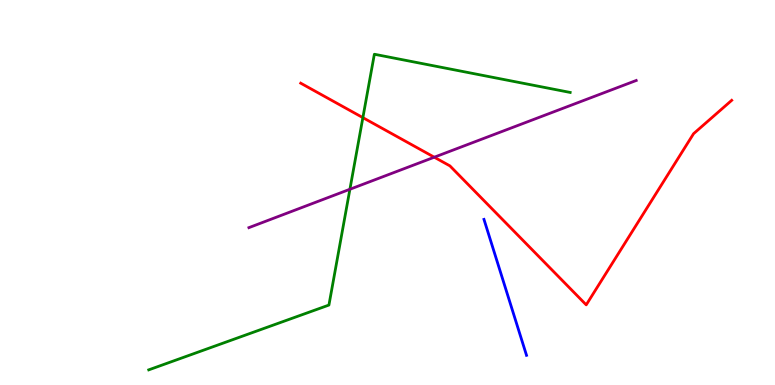[{'lines': ['blue', 'red'], 'intersections': []}, {'lines': ['green', 'red'], 'intersections': [{'x': 4.68, 'y': 6.94}]}, {'lines': ['purple', 'red'], 'intersections': [{'x': 5.6, 'y': 5.92}]}, {'lines': ['blue', 'green'], 'intersections': []}, {'lines': ['blue', 'purple'], 'intersections': []}, {'lines': ['green', 'purple'], 'intersections': [{'x': 4.51, 'y': 5.08}]}]